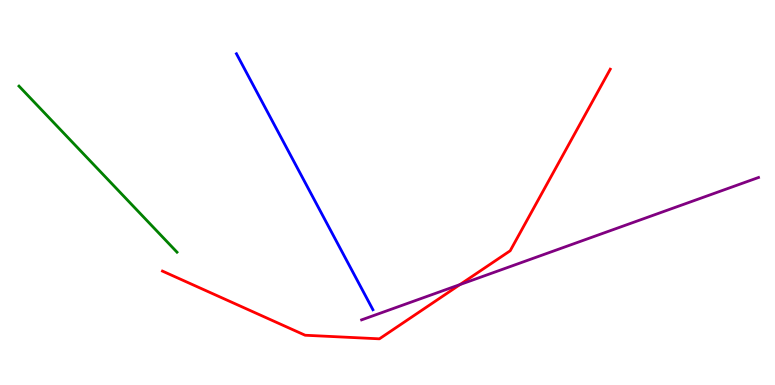[{'lines': ['blue', 'red'], 'intersections': []}, {'lines': ['green', 'red'], 'intersections': []}, {'lines': ['purple', 'red'], 'intersections': [{'x': 5.93, 'y': 2.61}]}, {'lines': ['blue', 'green'], 'intersections': []}, {'lines': ['blue', 'purple'], 'intersections': []}, {'lines': ['green', 'purple'], 'intersections': []}]